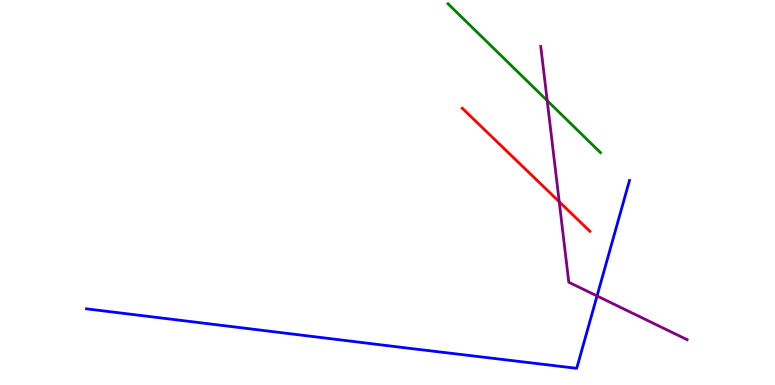[{'lines': ['blue', 'red'], 'intersections': []}, {'lines': ['green', 'red'], 'intersections': []}, {'lines': ['purple', 'red'], 'intersections': [{'x': 7.22, 'y': 4.76}]}, {'lines': ['blue', 'green'], 'intersections': []}, {'lines': ['blue', 'purple'], 'intersections': [{'x': 7.7, 'y': 2.31}]}, {'lines': ['green', 'purple'], 'intersections': [{'x': 7.06, 'y': 7.39}]}]